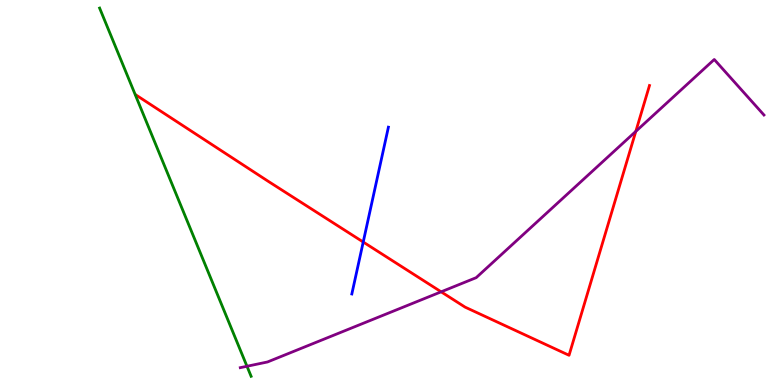[{'lines': ['blue', 'red'], 'intersections': [{'x': 4.69, 'y': 3.71}]}, {'lines': ['green', 'red'], 'intersections': []}, {'lines': ['purple', 'red'], 'intersections': [{'x': 5.69, 'y': 2.42}, {'x': 8.2, 'y': 6.59}]}, {'lines': ['blue', 'green'], 'intersections': []}, {'lines': ['blue', 'purple'], 'intersections': []}, {'lines': ['green', 'purple'], 'intersections': [{'x': 3.19, 'y': 0.487}]}]